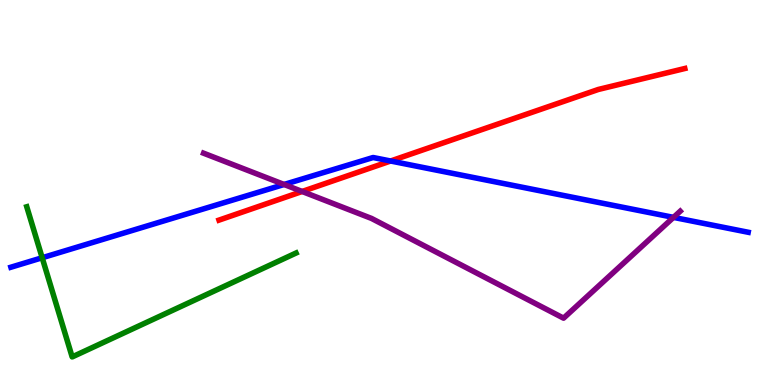[{'lines': ['blue', 'red'], 'intersections': [{'x': 5.04, 'y': 5.82}]}, {'lines': ['green', 'red'], 'intersections': []}, {'lines': ['purple', 'red'], 'intersections': [{'x': 3.9, 'y': 5.03}]}, {'lines': ['blue', 'green'], 'intersections': [{'x': 0.544, 'y': 3.31}]}, {'lines': ['blue', 'purple'], 'intersections': [{'x': 3.67, 'y': 5.21}, {'x': 8.69, 'y': 4.35}]}, {'lines': ['green', 'purple'], 'intersections': []}]